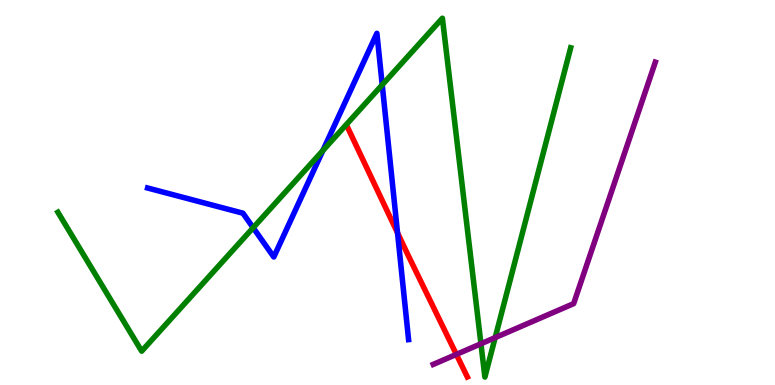[{'lines': ['blue', 'red'], 'intersections': [{'x': 5.13, 'y': 3.95}]}, {'lines': ['green', 'red'], 'intersections': []}, {'lines': ['purple', 'red'], 'intersections': [{'x': 5.89, 'y': 0.795}]}, {'lines': ['blue', 'green'], 'intersections': [{'x': 3.27, 'y': 4.09}, {'x': 4.17, 'y': 6.09}, {'x': 4.93, 'y': 7.8}]}, {'lines': ['blue', 'purple'], 'intersections': []}, {'lines': ['green', 'purple'], 'intersections': [{'x': 6.21, 'y': 1.07}, {'x': 6.39, 'y': 1.23}]}]